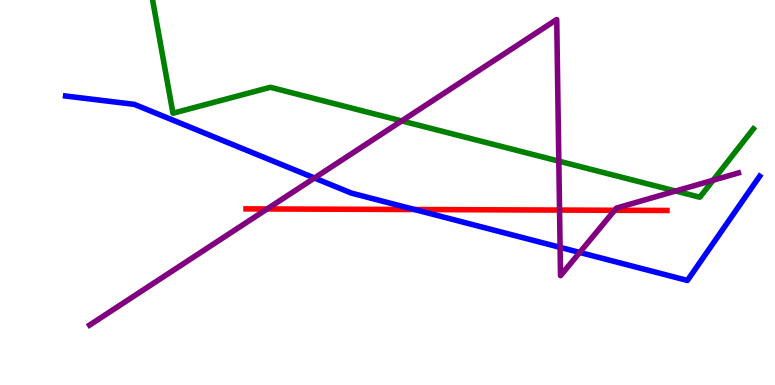[{'lines': ['blue', 'red'], 'intersections': [{'x': 5.35, 'y': 4.56}]}, {'lines': ['green', 'red'], 'intersections': []}, {'lines': ['purple', 'red'], 'intersections': [{'x': 3.45, 'y': 4.57}, {'x': 7.22, 'y': 4.54}, {'x': 7.93, 'y': 4.54}]}, {'lines': ['blue', 'green'], 'intersections': []}, {'lines': ['blue', 'purple'], 'intersections': [{'x': 4.06, 'y': 5.38}, {'x': 7.23, 'y': 3.58}, {'x': 7.48, 'y': 3.44}]}, {'lines': ['green', 'purple'], 'intersections': [{'x': 5.18, 'y': 6.86}, {'x': 7.21, 'y': 5.81}, {'x': 8.72, 'y': 5.04}, {'x': 9.2, 'y': 5.32}]}]